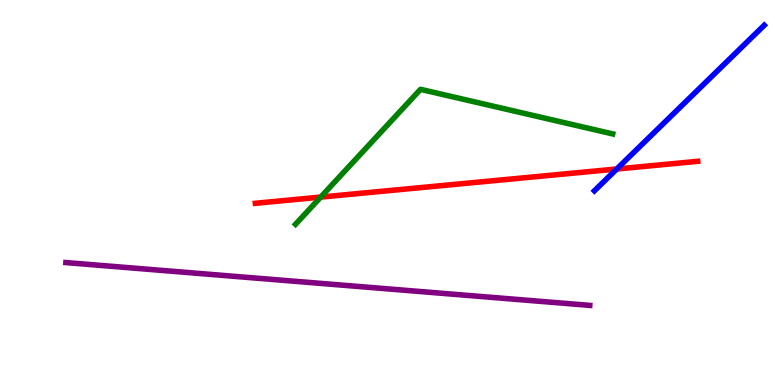[{'lines': ['blue', 'red'], 'intersections': [{'x': 7.96, 'y': 5.61}]}, {'lines': ['green', 'red'], 'intersections': [{'x': 4.14, 'y': 4.88}]}, {'lines': ['purple', 'red'], 'intersections': []}, {'lines': ['blue', 'green'], 'intersections': []}, {'lines': ['blue', 'purple'], 'intersections': []}, {'lines': ['green', 'purple'], 'intersections': []}]